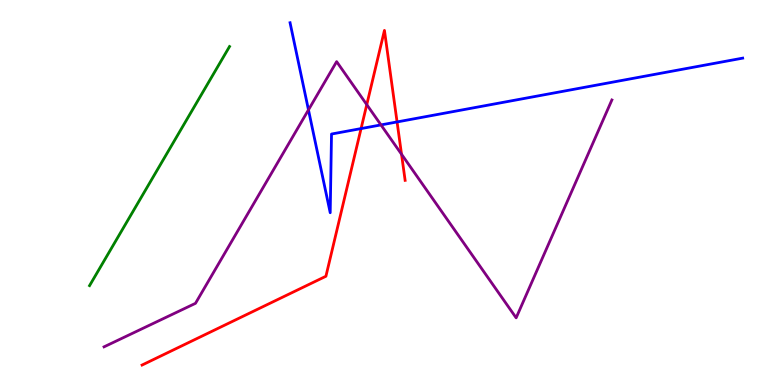[{'lines': ['blue', 'red'], 'intersections': [{'x': 4.66, 'y': 6.66}, {'x': 5.12, 'y': 6.83}]}, {'lines': ['green', 'red'], 'intersections': []}, {'lines': ['purple', 'red'], 'intersections': [{'x': 4.73, 'y': 7.28}, {'x': 5.18, 'y': 5.99}]}, {'lines': ['blue', 'green'], 'intersections': []}, {'lines': ['blue', 'purple'], 'intersections': [{'x': 3.98, 'y': 7.15}, {'x': 4.92, 'y': 6.76}]}, {'lines': ['green', 'purple'], 'intersections': []}]